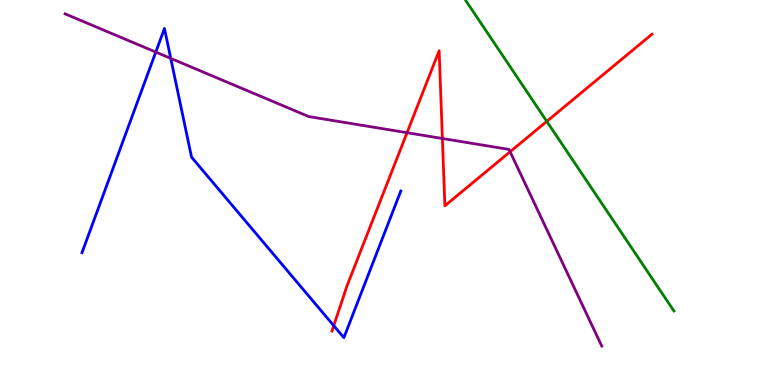[{'lines': ['blue', 'red'], 'intersections': [{'x': 4.31, 'y': 1.54}]}, {'lines': ['green', 'red'], 'intersections': [{'x': 7.06, 'y': 6.85}]}, {'lines': ['purple', 'red'], 'intersections': [{'x': 5.25, 'y': 6.55}, {'x': 5.71, 'y': 6.4}, {'x': 6.58, 'y': 6.06}]}, {'lines': ['blue', 'green'], 'intersections': []}, {'lines': ['blue', 'purple'], 'intersections': [{'x': 2.01, 'y': 8.65}, {'x': 2.2, 'y': 8.48}]}, {'lines': ['green', 'purple'], 'intersections': []}]